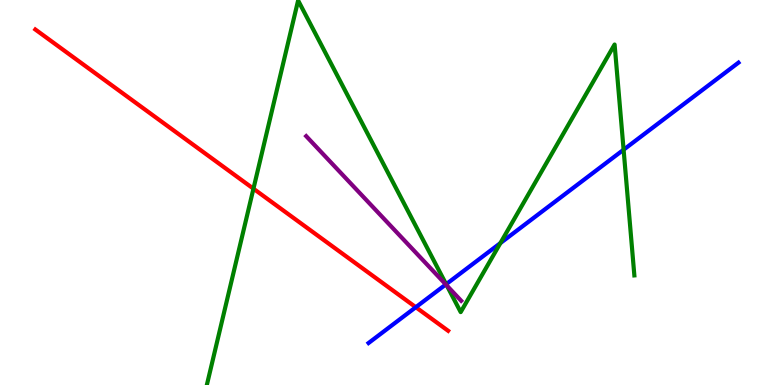[{'lines': ['blue', 'red'], 'intersections': [{'x': 5.37, 'y': 2.02}]}, {'lines': ['green', 'red'], 'intersections': [{'x': 3.27, 'y': 5.1}]}, {'lines': ['purple', 'red'], 'intersections': []}, {'lines': ['blue', 'green'], 'intersections': [{'x': 5.76, 'y': 2.62}, {'x': 6.46, 'y': 3.69}, {'x': 8.05, 'y': 6.11}]}, {'lines': ['blue', 'purple'], 'intersections': [{'x': 5.75, 'y': 2.61}]}, {'lines': ['green', 'purple'], 'intersections': [{'x': 5.77, 'y': 2.58}]}]